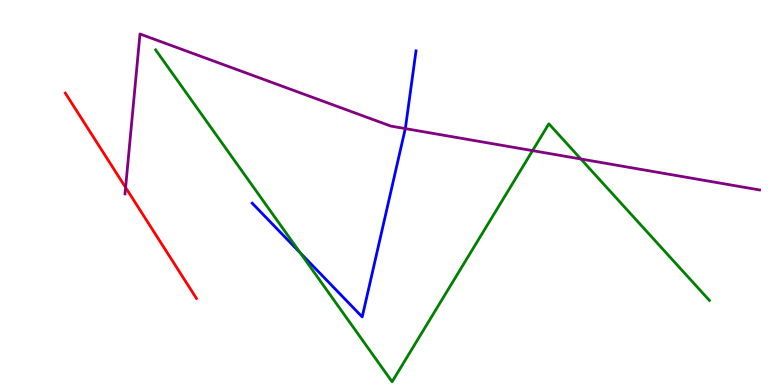[{'lines': ['blue', 'red'], 'intersections': []}, {'lines': ['green', 'red'], 'intersections': []}, {'lines': ['purple', 'red'], 'intersections': [{'x': 1.62, 'y': 5.13}]}, {'lines': ['blue', 'green'], 'intersections': [{'x': 3.87, 'y': 3.43}]}, {'lines': ['blue', 'purple'], 'intersections': [{'x': 5.23, 'y': 6.66}]}, {'lines': ['green', 'purple'], 'intersections': [{'x': 6.87, 'y': 6.09}, {'x': 7.49, 'y': 5.87}]}]